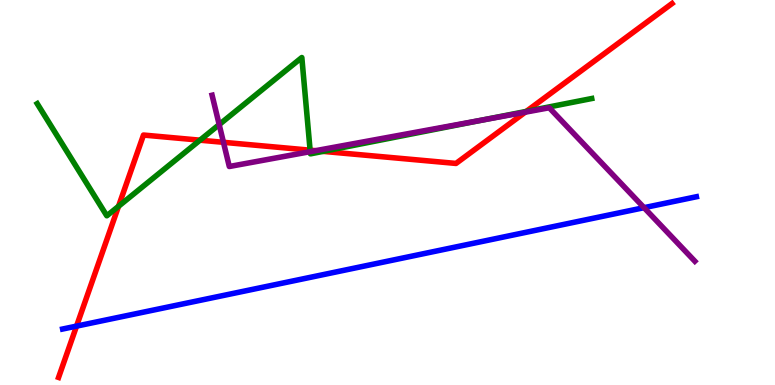[{'lines': ['blue', 'red'], 'intersections': [{'x': 0.988, 'y': 1.53}]}, {'lines': ['green', 'red'], 'intersections': [{'x': 1.53, 'y': 4.64}, {'x': 2.58, 'y': 6.36}, {'x': 4.0, 'y': 6.1}, {'x': 4.17, 'y': 6.07}, {'x': 6.79, 'y': 7.11}]}, {'lines': ['purple', 'red'], 'intersections': [{'x': 2.88, 'y': 6.3}, {'x': 4.07, 'y': 6.09}, {'x': 6.78, 'y': 7.09}]}, {'lines': ['blue', 'green'], 'intersections': []}, {'lines': ['blue', 'purple'], 'intersections': [{'x': 8.31, 'y': 4.61}]}, {'lines': ['green', 'purple'], 'intersections': [{'x': 2.83, 'y': 6.76}, {'x': 4.0, 'y': 6.06}, {'x': 6.23, 'y': 6.88}]}]